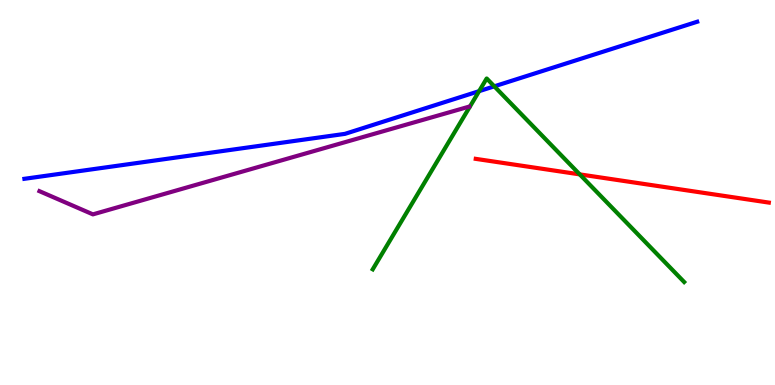[{'lines': ['blue', 'red'], 'intersections': []}, {'lines': ['green', 'red'], 'intersections': [{'x': 7.48, 'y': 5.47}]}, {'lines': ['purple', 'red'], 'intersections': []}, {'lines': ['blue', 'green'], 'intersections': [{'x': 6.18, 'y': 7.63}, {'x': 6.38, 'y': 7.76}]}, {'lines': ['blue', 'purple'], 'intersections': []}, {'lines': ['green', 'purple'], 'intersections': []}]